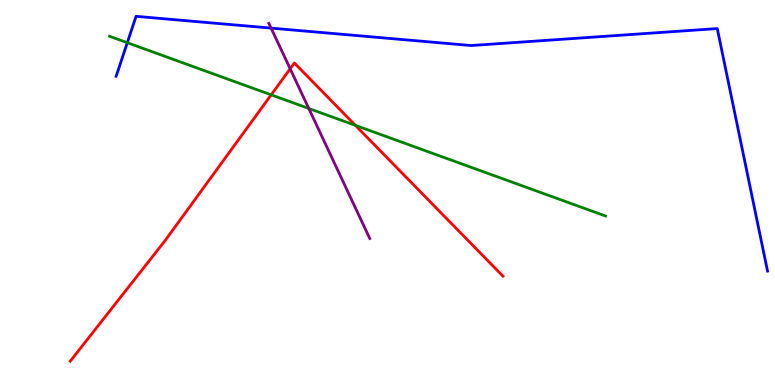[{'lines': ['blue', 'red'], 'intersections': []}, {'lines': ['green', 'red'], 'intersections': [{'x': 3.5, 'y': 7.54}, {'x': 4.59, 'y': 6.74}]}, {'lines': ['purple', 'red'], 'intersections': [{'x': 3.74, 'y': 8.21}]}, {'lines': ['blue', 'green'], 'intersections': [{'x': 1.64, 'y': 8.89}]}, {'lines': ['blue', 'purple'], 'intersections': [{'x': 3.5, 'y': 9.27}]}, {'lines': ['green', 'purple'], 'intersections': [{'x': 3.98, 'y': 7.18}]}]